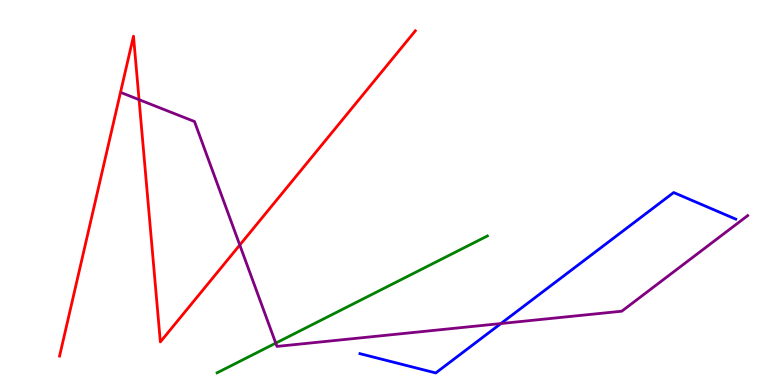[{'lines': ['blue', 'red'], 'intersections': []}, {'lines': ['green', 'red'], 'intersections': []}, {'lines': ['purple', 'red'], 'intersections': [{'x': 1.79, 'y': 7.41}, {'x': 3.09, 'y': 3.64}]}, {'lines': ['blue', 'green'], 'intersections': []}, {'lines': ['blue', 'purple'], 'intersections': [{'x': 6.46, 'y': 1.6}]}, {'lines': ['green', 'purple'], 'intersections': [{'x': 3.56, 'y': 1.09}]}]